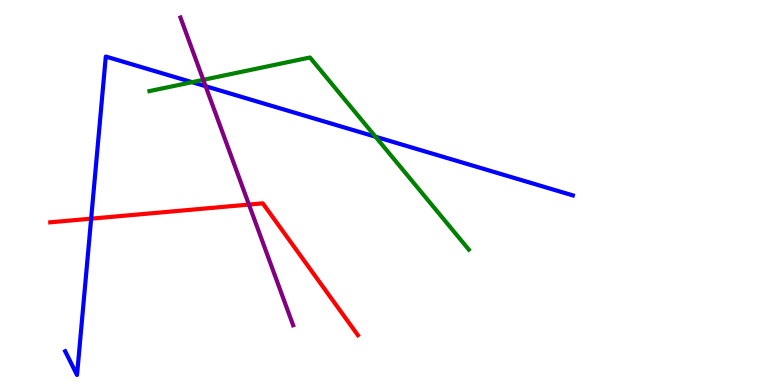[{'lines': ['blue', 'red'], 'intersections': [{'x': 1.18, 'y': 4.32}]}, {'lines': ['green', 'red'], 'intersections': []}, {'lines': ['purple', 'red'], 'intersections': [{'x': 3.21, 'y': 4.69}]}, {'lines': ['blue', 'green'], 'intersections': [{'x': 2.48, 'y': 7.87}, {'x': 4.84, 'y': 6.45}]}, {'lines': ['blue', 'purple'], 'intersections': [{'x': 2.65, 'y': 7.76}]}, {'lines': ['green', 'purple'], 'intersections': [{'x': 2.62, 'y': 7.93}]}]